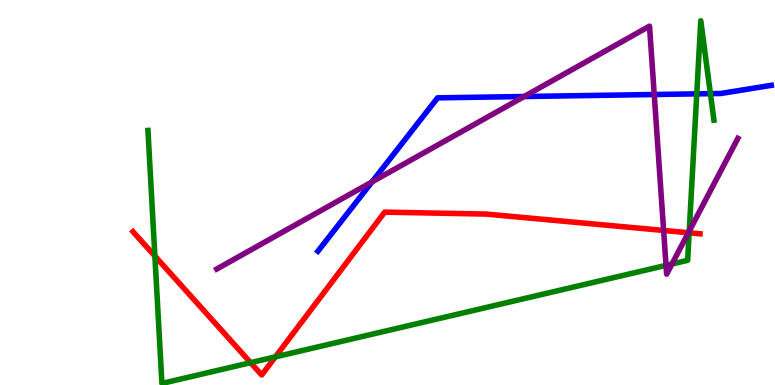[{'lines': ['blue', 'red'], 'intersections': []}, {'lines': ['green', 'red'], 'intersections': [{'x': 2.0, 'y': 3.35}, {'x': 3.23, 'y': 0.58}, {'x': 3.55, 'y': 0.731}, {'x': 8.89, 'y': 3.95}]}, {'lines': ['purple', 'red'], 'intersections': [{'x': 8.56, 'y': 4.01}, {'x': 8.88, 'y': 3.96}]}, {'lines': ['blue', 'green'], 'intersections': [{'x': 8.99, 'y': 7.56}, {'x': 9.17, 'y': 7.57}]}, {'lines': ['blue', 'purple'], 'intersections': [{'x': 4.8, 'y': 5.28}, {'x': 6.76, 'y': 7.49}, {'x': 8.44, 'y': 7.55}]}, {'lines': ['green', 'purple'], 'intersections': [{'x': 8.59, 'y': 3.11}, {'x': 8.67, 'y': 3.14}, {'x': 8.89, 'y': 4.0}]}]